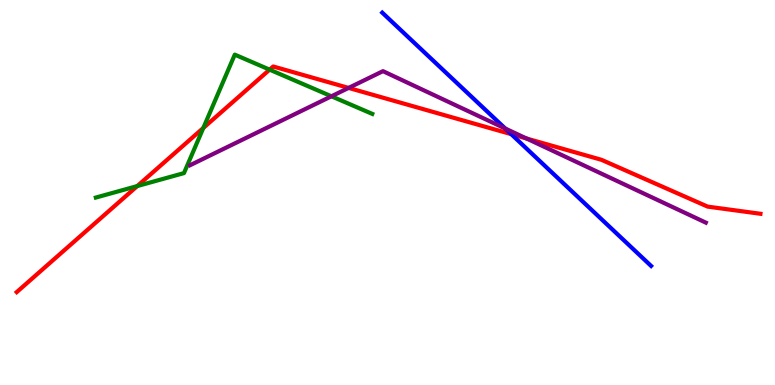[{'lines': ['blue', 'red'], 'intersections': [{'x': 6.6, 'y': 6.52}]}, {'lines': ['green', 'red'], 'intersections': [{'x': 1.77, 'y': 5.17}, {'x': 2.62, 'y': 6.68}, {'x': 3.48, 'y': 8.19}]}, {'lines': ['purple', 'red'], 'intersections': [{'x': 4.5, 'y': 7.72}, {'x': 6.79, 'y': 6.4}]}, {'lines': ['blue', 'green'], 'intersections': []}, {'lines': ['blue', 'purple'], 'intersections': [{'x': 6.52, 'y': 6.66}]}, {'lines': ['green', 'purple'], 'intersections': [{'x': 4.28, 'y': 7.5}]}]